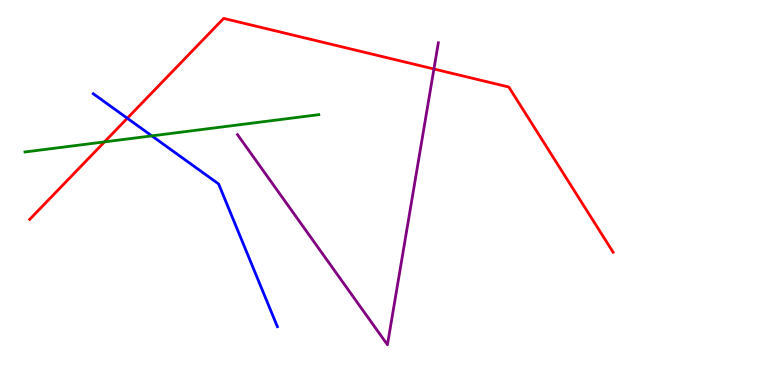[{'lines': ['blue', 'red'], 'intersections': [{'x': 1.64, 'y': 6.93}]}, {'lines': ['green', 'red'], 'intersections': [{'x': 1.35, 'y': 6.31}]}, {'lines': ['purple', 'red'], 'intersections': [{'x': 5.6, 'y': 8.21}]}, {'lines': ['blue', 'green'], 'intersections': [{'x': 1.96, 'y': 6.47}]}, {'lines': ['blue', 'purple'], 'intersections': []}, {'lines': ['green', 'purple'], 'intersections': []}]